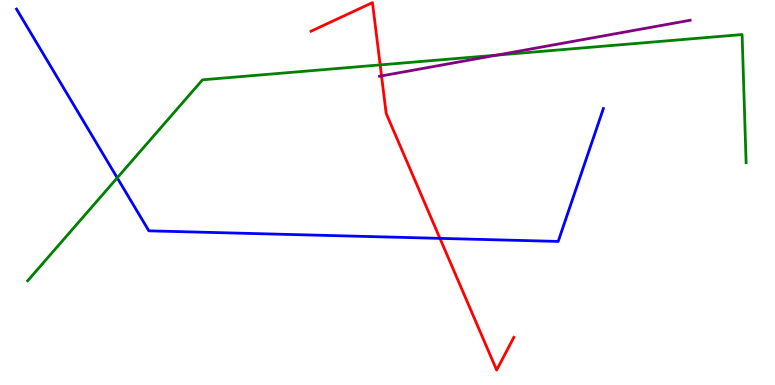[{'lines': ['blue', 'red'], 'intersections': [{'x': 5.68, 'y': 3.81}]}, {'lines': ['green', 'red'], 'intersections': [{'x': 4.91, 'y': 8.31}]}, {'lines': ['purple', 'red'], 'intersections': [{'x': 4.92, 'y': 8.03}]}, {'lines': ['blue', 'green'], 'intersections': [{'x': 1.51, 'y': 5.38}]}, {'lines': ['blue', 'purple'], 'intersections': []}, {'lines': ['green', 'purple'], 'intersections': [{'x': 6.41, 'y': 8.57}]}]